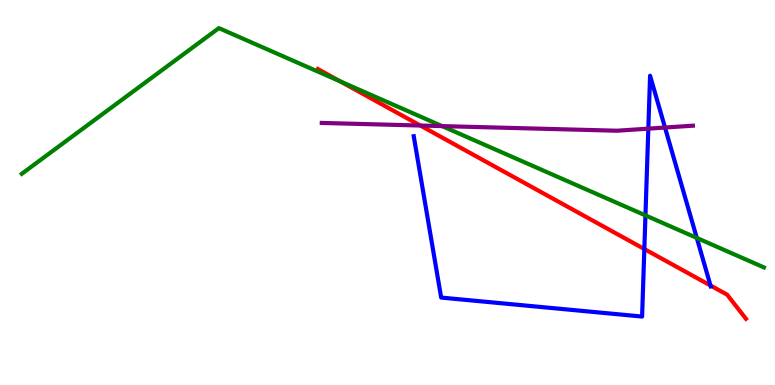[{'lines': ['blue', 'red'], 'intersections': [{'x': 8.31, 'y': 3.53}, {'x': 9.17, 'y': 2.58}]}, {'lines': ['green', 'red'], 'intersections': [{'x': 4.39, 'y': 7.89}]}, {'lines': ['purple', 'red'], 'intersections': [{'x': 5.42, 'y': 6.74}]}, {'lines': ['blue', 'green'], 'intersections': [{'x': 8.33, 'y': 4.41}, {'x': 8.99, 'y': 3.82}]}, {'lines': ['blue', 'purple'], 'intersections': [{'x': 8.37, 'y': 6.66}, {'x': 8.58, 'y': 6.69}]}, {'lines': ['green', 'purple'], 'intersections': [{'x': 5.7, 'y': 6.72}]}]